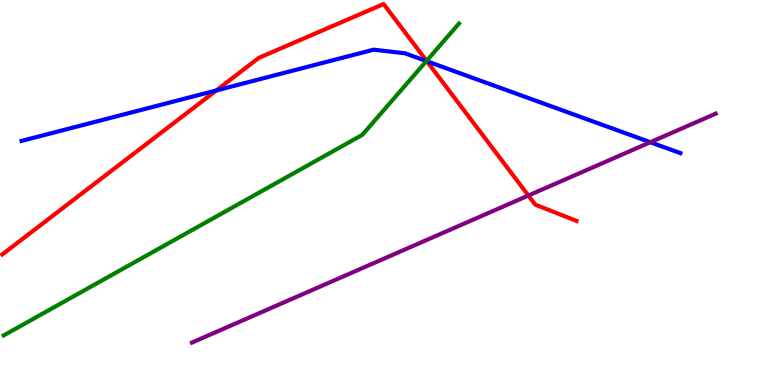[{'lines': ['blue', 'red'], 'intersections': [{'x': 2.79, 'y': 7.65}, {'x': 5.51, 'y': 8.41}]}, {'lines': ['green', 'red'], 'intersections': [{'x': 5.5, 'y': 8.42}]}, {'lines': ['purple', 'red'], 'intersections': [{'x': 6.82, 'y': 4.92}]}, {'lines': ['blue', 'green'], 'intersections': [{'x': 5.5, 'y': 8.41}]}, {'lines': ['blue', 'purple'], 'intersections': [{'x': 8.39, 'y': 6.31}]}, {'lines': ['green', 'purple'], 'intersections': []}]